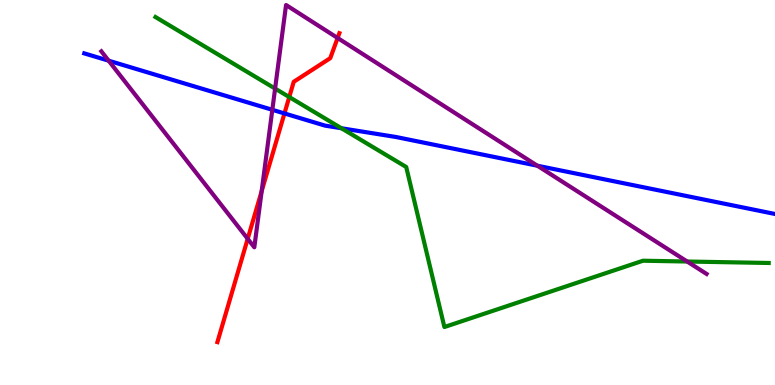[{'lines': ['blue', 'red'], 'intersections': [{'x': 3.67, 'y': 7.05}]}, {'lines': ['green', 'red'], 'intersections': [{'x': 3.73, 'y': 7.48}]}, {'lines': ['purple', 'red'], 'intersections': [{'x': 3.2, 'y': 3.8}, {'x': 3.38, 'y': 5.04}, {'x': 4.36, 'y': 9.01}]}, {'lines': ['blue', 'green'], 'intersections': [{'x': 4.41, 'y': 6.67}]}, {'lines': ['blue', 'purple'], 'intersections': [{'x': 1.4, 'y': 8.42}, {'x': 3.51, 'y': 7.15}, {'x': 6.93, 'y': 5.7}]}, {'lines': ['green', 'purple'], 'intersections': [{'x': 3.55, 'y': 7.7}, {'x': 8.87, 'y': 3.21}]}]